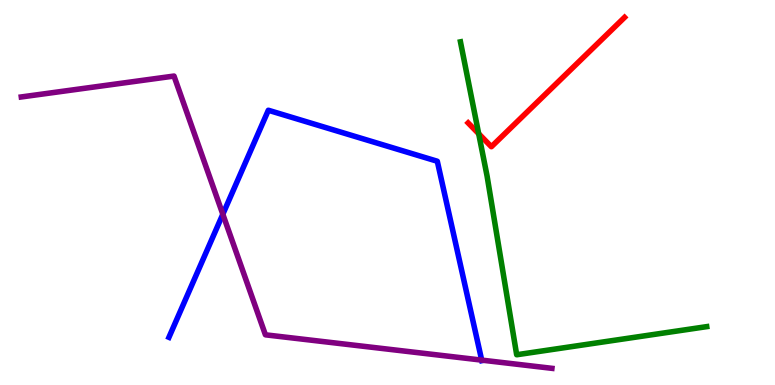[{'lines': ['blue', 'red'], 'intersections': []}, {'lines': ['green', 'red'], 'intersections': [{'x': 6.18, 'y': 6.53}]}, {'lines': ['purple', 'red'], 'intersections': []}, {'lines': ['blue', 'green'], 'intersections': []}, {'lines': ['blue', 'purple'], 'intersections': [{'x': 2.88, 'y': 4.44}, {'x': 6.22, 'y': 0.646}]}, {'lines': ['green', 'purple'], 'intersections': []}]